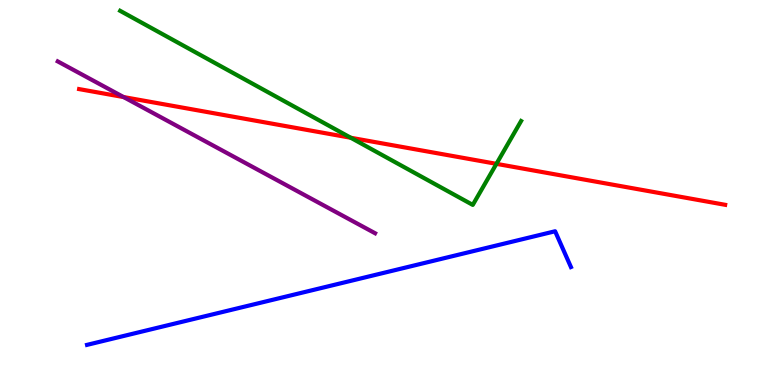[{'lines': ['blue', 'red'], 'intersections': []}, {'lines': ['green', 'red'], 'intersections': [{'x': 4.53, 'y': 6.42}, {'x': 6.41, 'y': 5.74}]}, {'lines': ['purple', 'red'], 'intersections': [{'x': 1.59, 'y': 7.48}]}, {'lines': ['blue', 'green'], 'intersections': []}, {'lines': ['blue', 'purple'], 'intersections': []}, {'lines': ['green', 'purple'], 'intersections': []}]